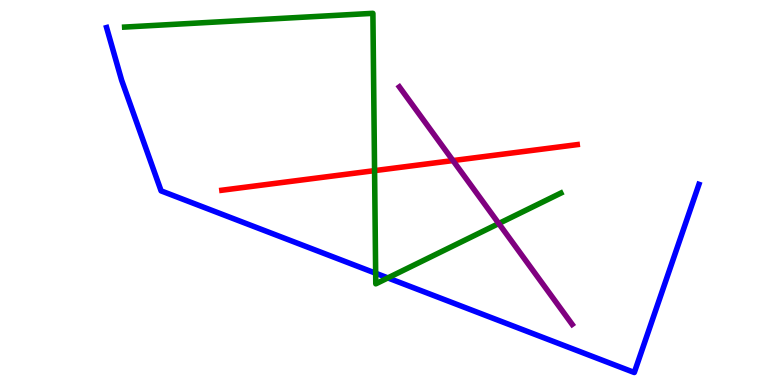[{'lines': ['blue', 'red'], 'intersections': []}, {'lines': ['green', 'red'], 'intersections': [{'x': 4.83, 'y': 5.57}]}, {'lines': ['purple', 'red'], 'intersections': [{'x': 5.84, 'y': 5.83}]}, {'lines': ['blue', 'green'], 'intersections': [{'x': 4.85, 'y': 2.9}, {'x': 5.0, 'y': 2.78}]}, {'lines': ['blue', 'purple'], 'intersections': []}, {'lines': ['green', 'purple'], 'intersections': [{'x': 6.44, 'y': 4.19}]}]